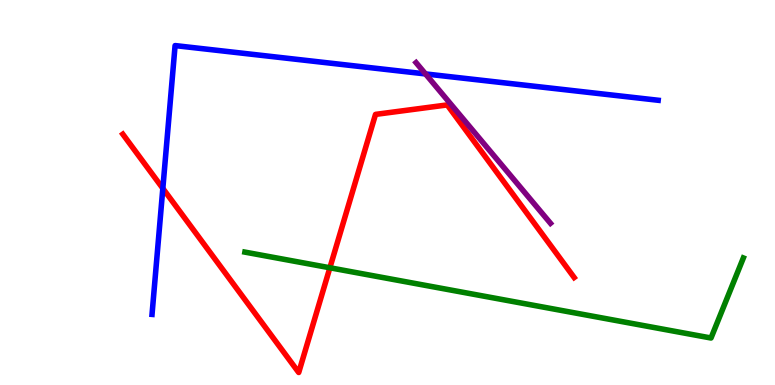[{'lines': ['blue', 'red'], 'intersections': [{'x': 2.1, 'y': 5.11}]}, {'lines': ['green', 'red'], 'intersections': [{'x': 4.26, 'y': 3.04}]}, {'lines': ['purple', 'red'], 'intersections': []}, {'lines': ['blue', 'green'], 'intersections': []}, {'lines': ['blue', 'purple'], 'intersections': [{'x': 5.49, 'y': 8.08}]}, {'lines': ['green', 'purple'], 'intersections': []}]